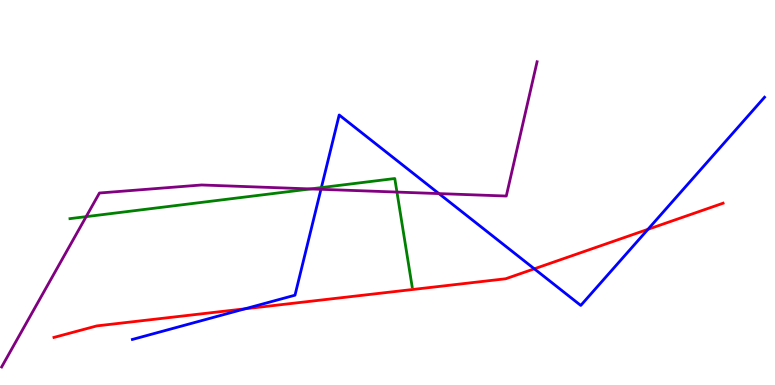[{'lines': ['blue', 'red'], 'intersections': [{'x': 3.16, 'y': 1.98}, {'x': 6.89, 'y': 3.02}, {'x': 8.36, 'y': 4.04}]}, {'lines': ['green', 'red'], 'intersections': []}, {'lines': ['purple', 'red'], 'intersections': []}, {'lines': ['blue', 'green'], 'intersections': [{'x': 4.15, 'y': 5.13}]}, {'lines': ['blue', 'purple'], 'intersections': [{'x': 4.14, 'y': 5.08}, {'x': 5.66, 'y': 4.97}]}, {'lines': ['green', 'purple'], 'intersections': [{'x': 1.11, 'y': 4.37}, {'x': 4.01, 'y': 5.09}, {'x': 5.12, 'y': 5.01}]}]